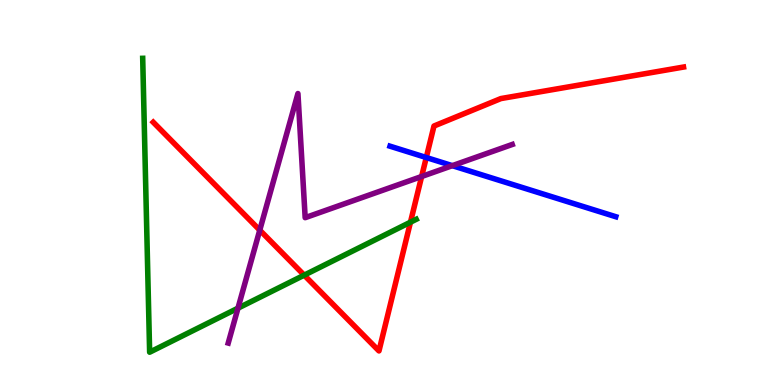[{'lines': ['blue', 'red'], 'intersections': [{'x': 5.5, 'y': 5.91}]}, {'lines': ['green', 'red'], 'intersections': [{'x': 3.93, 'y': 2.85}, {'x': 5.3, 'y': 4.23}]}, {'lines': ['purple', 'red'], 'intersections': [{'x': 3.35, 'y': 4.02}, {'x': 5.44, 'y': 5.42}]}, {'lines': ['blue', 'green'], 'intersections': []}, {'lines': ['blue', 'purple'], 'intersections': [{'x': 5.84, 'y': 5.7}]}, {'lines': ['green', 'purple'], 'intersections': [{'x': 3.07, 'y': 2.0}]}]